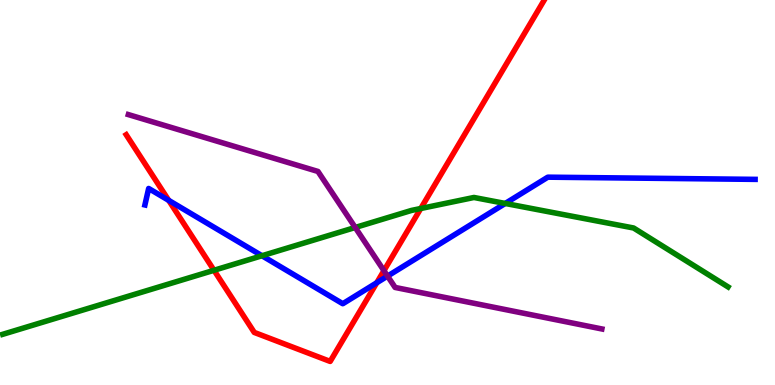[{'lines': ['blue', 'red'], 'intersections': [{'x': 2.18, 'y': 4.8}, {'x': 4.86, 'y': 2.66}]}, {'lines': ['green', 'red'], 'intersections': [{'x': 2.76, 'y': 2.98}, {'x': 5.43, 'y': 4.58}]}, {'lines': ['purple', 'red'], 'intersections': [{'x': 4.95, 'y': 2.97}]}, {'lines': ['blue', 'green'], 'intersections': [{'x': 3.38, 'y': 3.36}, {'x': 6.52, 'y': 4.72}]}, {'lines': ['blue', 'purple'], 'intersections': [{'x': 5.0, 'y': 2.83}]}, {'lines': ['green', 'purple'], 'intersections': [{'x': 4.58, 'y': 4.09}]}]